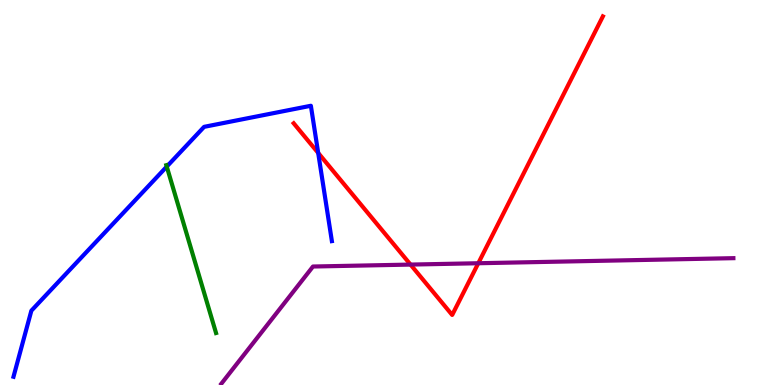[{'lines': ['blue', 'red'], 'intersections': [{'x': 4.11, 'y': 6.03}]}, {'lines': ['green', 'red'], 'intersections': []}, {'lines': ['purple', 'red'], 'intersections': [{'x': 5.3, 'y': 3.13}, {'x': 6.17, 'y': 3.16}]}, {'lines': ['blue', 'green'], 'intersections': [{'x': 2.15, 'y': 5.67}]}, {'lines': ['blue', 'purple'], 'intersections': []}, {'lines': ['green', 'purple'], 'intersections': []}]